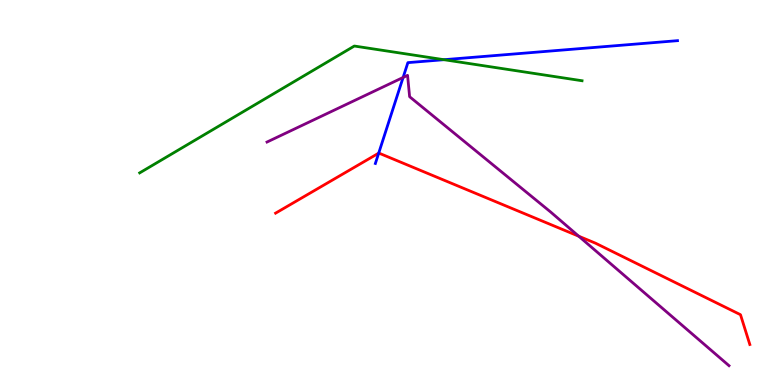[{'lines': ['blue', 'red'], 'intersections': [{'x': 4.89, 'y': 6.02}]}, {'lines': ['green', 'red'], 'intersections': []}, {'lines': ['purple', 'red'], 'intersections': [{'x': 7.47, 'y': 3.86}]}, {'lines': ['blue', 'green'], 'intersections': [{'x': 5.73, 'y': 8.45}]}, {'lines': ['blue', 'purple'], 'intersections': [{'x': 5.2, 'y': 7.99}]}, {'lines': ['green', 'purple'], 'intersections': []}]